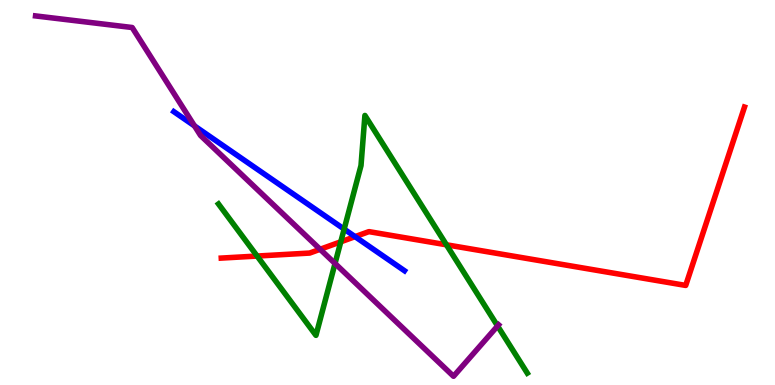[{'lines': ['blue', 'red'], 'intersections': [{'x': 4.58, 'y': 3.85}]}, {'lines': ['green', 'red'], 'intersections': [{'x': 3.32, 'y': 3.35}, {'x': 4.4, 'y': 3.72}, {'x': 5.76, 'y': 3.64}]}, {'lines': ['purple', 'red'], 'intersections': [{'x': 4.13, 'y': 3.53}]}, {'lines': ['blue', 'green'], 'intersections': [{'x': 4.44, 'y': 4.05}]}, {'lines': ['blue', 'purple'], 'intersections': [{'x': 2.51, 'y': 6.73}]}, {'lines': ['green', 'purple'], 'intersections': [{'x': 4.32, 'y': 3.16}, {'x': 6.42, 'y': 1.53}]}]